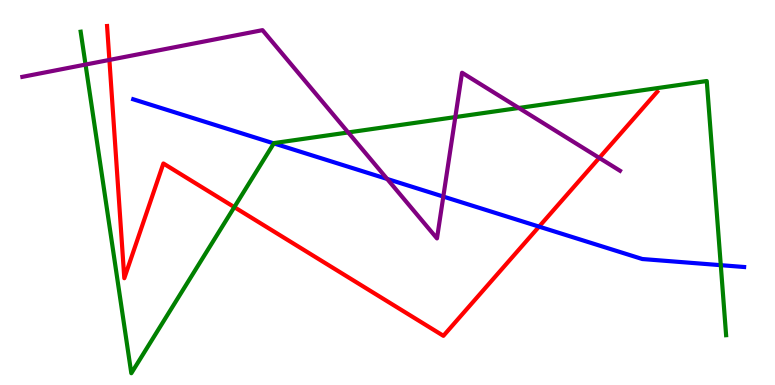[{'lines': ['blue', 'red'], 'intersections': [{'x': 6.96, 'y': 4.11}]}, {'lines': ['green', 'red'], 'intersections': [{'x': 3.02, 'y': 4.62}]}, {'lines': ['purple', 'red'], 'intersections': [{'x': 1.41, 'y': 8.44}, {'x': 7.73, 'y': 5.9}]}, {'lines': ['blue', 'green'], 'intersections': [{'x': 3.53, 'y': 6.28}, {'x': 9.3, 'y': 3.11}]}, {'lines': ['blue', 'purple'], 'intersections': [{'x': 5.0, 'y': 5.35}, {'x': 5.72, 'y': 4.89}]}, {'lines': ['green', 'purple'], 'intersections': [{'x': 1.1, 'y': 8.32}, {'x': 4.49, 'y': 6.56}, {'x': 5.88, 'y': 6.96}, {'x': 6.69, 'y': 7.2}]}]